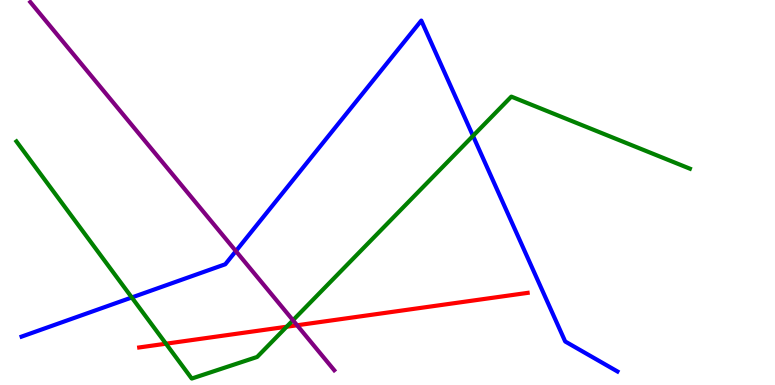[{'lines': ['blue', 'red'], 'intersections': []}, {'lines': ['green', 'red'], 'intersections': [{'x': 2.14, 'y': 1.07}, {'x': 3.7, 'y': 1.51}]}, {'lines': ['purple', 'red'], 'intersections': [{'x': 3.83, 'y': 1.55}]}, {'lines': ['blue', 'green'], 'intersections': [{'x': 1.7, 'y': 2.27}, {'x': 6.1, 'y': 6.47}]}, {'lines': ['blue', 'purple'], 'intersections': [{'x': 3.04, 'y': 3.48}]}, {'lines': ['green', 'purple'], 'intersections': [{'x': 3.78, 'y': 1.68}]}]